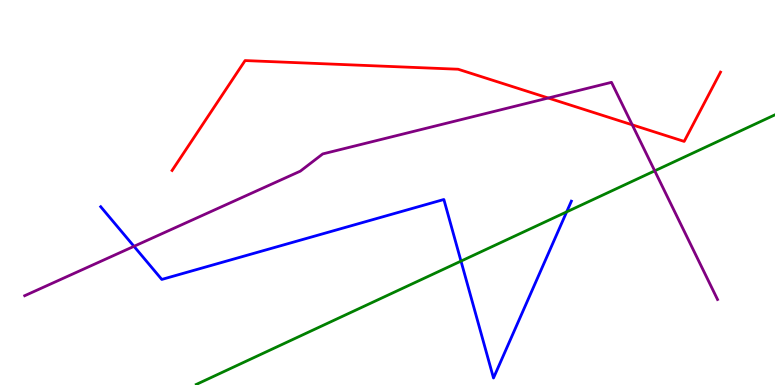[{'lines': ['blue', 'red'], 'intersections': []}, {'lines': ['green', 'red'], 'intersections': []}, {'lines': ['purple', 'red'], 'intersections': [{'x': 7.07, 'y': 7.45}, {'x': 8.16, 'y': 6.76}]}, {'lines': ['blue', 'green'], 'intersections': [{'x': 5.95, 'y': 3.22}, {'x': 7.31, 'y': 4.5}]}, {'lines': ['blue', 'purple'], 'intersections': [{'x': 1.73, 'y': 3.6}]}, {'lines': ['green', 'purple'], 'intersections': [{'x': 8.45, 'y': 5.56}]}]